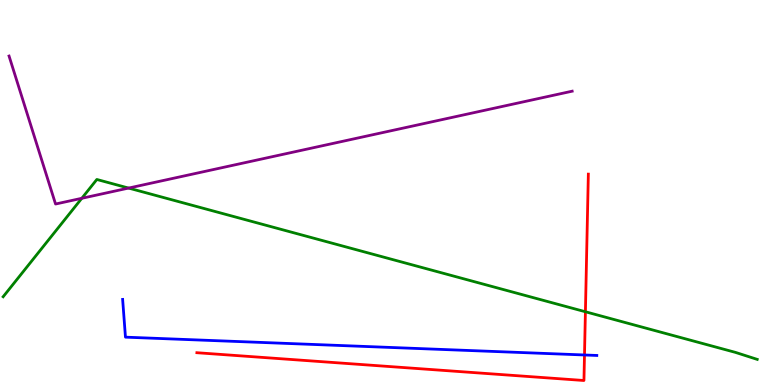[{'lines': ['blue', 'red'], 'intersections': [{'x': 7.54, 'y': 0.78}]}, {'lines': ['green', 'red'], 'intersections': [{'x': 7.55, 'y': 1.9}]}, {'lines': ['purple', 'red'], 'intersections': []}, {'lines': ['blue', 'green'], 'intersections': []}, {'lines': ['blue', 'purple'], 'intersections': []}, {'lines': ['green', 'purple'], 'intersections': [{'x': 1.06, 'y': 4.85}, {'x': 1.66, 'y': 5.12}]}]